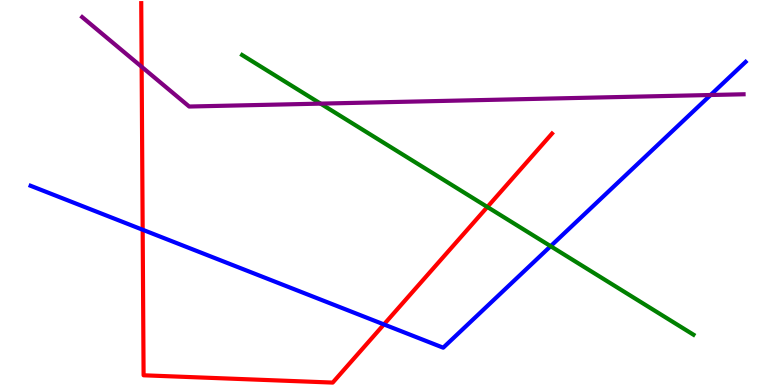[{'lines': ['blue', 'red'], 'intersections': [{'x': 1.84, 'y': 4.03}, {'x': 4.95, 'y': 1.57}]}, {'lines': ['green', 'red'], 'intersections': [{'x': 6.29, 'y': 4.62}]}, {'lines': ['purple', 'red'], 'intersections': [{'x': 1.83, 'y': 8.27}]}, {'lines': ['blue', 'green'], 'intersections': [{'x': 7.1, 'y': 3.61}]}, {'lines': ['blue', 'purple'], 'intersections': [{'x': 9.17, 'y': 7.53}]}, {'lines': ['green', 'purple'], 'intersections': [{'x': 4.14, 'y': 7.31}]}]